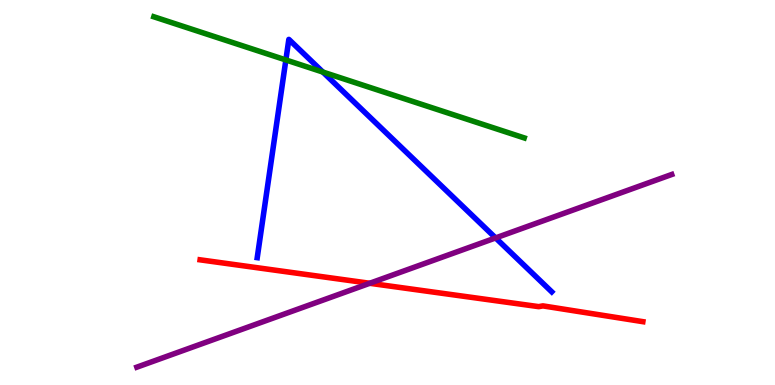[{'lines': ['blue', 'red'], 'intersections': []}, {'lines': ['green', 'red'], 'intersections': []}, {'lines': ['purple', 'red'], 'intersections': [{'x': 4.77, 'y': 2.64}]}, {'lines': ['blue', 'green'], 'intersections': [{'x': 3.69, 'y': 8.44}, {'x': 4.17, 'y': 8.13}]}, {'lines': ['blue', 'purple'], 'intersections': [{'x': 6.4, 'y': 3.82}]}, {'lines': ['green', 'purple'], 'intersections': []}]